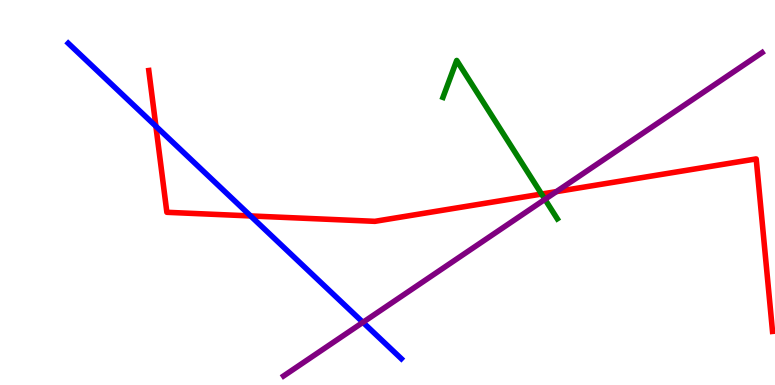[{'lines': ['blue', 'red'], 'intersections': [{'x': 2.01, 'y': 6.72}, {'x': 3.23, 'y': 4.39}]}, {'lines': ['green', 'red'], 'intersections': [{'x': 6.99, 'y': 4.96}]}, {'lines': ['purple', 'red'], 'intersections': [{'x': 7.18, 'y': 5.02}]}, {'lines': ['blue', 'green'], 'intersections': []}, {'lines': ['blue', 'purple'], 'intersections': [{'x': 4.68, 'y': 1.63}]}, {'lines': ['green', 'purple'], 'intersections': [{'x': 7.03, 'y': 4.82}]}]